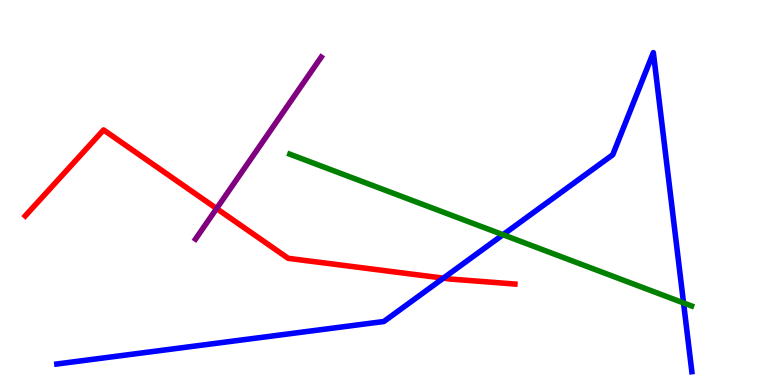[{'lines': ['blue', 'red'], 'intersections': [{'x': 5.72, 'y': 2.78}]}, {'lines': ['green', 'red'], 'intersections': []}, {'lines': ['purple', 'red'], 'intersections': [{'x': 2.79, 'y': 4.58}]}, {'lines': ['blue', 'green'], 'intersections': [{'x': 6.49, 'y': 3.9}, {'x': 8.82, 'y': 2.13}]}, {'lines': ['blue', 'purple'], 'intersections': []}, {'lines': ['green', 'purple'], 'intersections': []}]